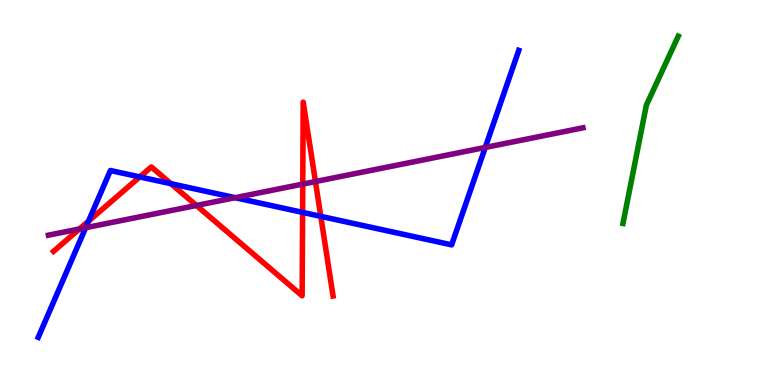[{'lines': ['blue', 'red'], 'intersections': [{'x': 1.14, 'y': 4.26}, {'x': 1.8, 'y': 5.4}, {'x': 2.21, 'y': 5.23}, {'x': 3.9, 'y': 4.48}, {'x': 4.14, 'y': 4.38}]}, {'lines': ['green', 'red'], 'intersections': []}, {'lines': ['purple', 'red'], 'intersections': [{'x': 1.03, 'y': 4.05}, {'x': 2.53, 'y': 4.66}, {'x': 3.91, 'y': 5.22}, {'x': 4.07, 'y': 5.28}]}, {'lines': ['blue', 'green'], 'intersections': []}, {'lines': ['blue', 'purple'], 'intersections': [{'x': 1.11, 'y': 4.09}, {'x': 3.03, 'y': 4.87}, {'x': 6.26, 'y': 6.17}]}, {'lines': ['green', 'purple'], 'intersections': []}]